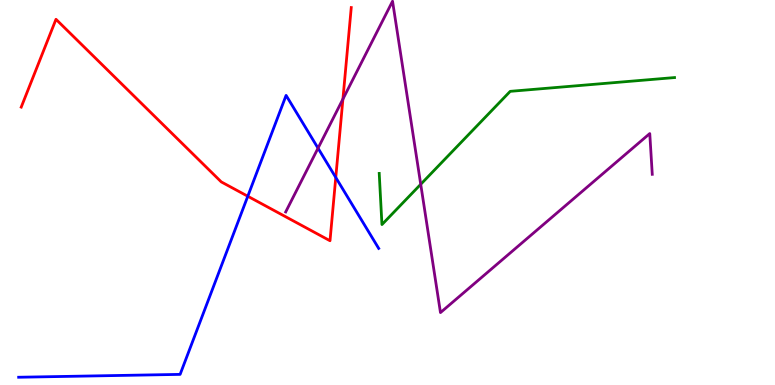[{'lines': ['blue', 'red'], 'intersections': [{'x': 3.2, 'y': 4.9}, {'x': 4.33, 'y': 5.39}]}, {'lines': ['green', 'red'], 'intersections': []}, {'lines': ['purple', 'red'], 'intersections': [{'x': 4.42, 'y': 7.43}]}, {'lines': ['blue', 'green'], 'intersections': []}, {'lines': ['blue', 'purple'], 'intersections': [{'x': 4.1, 'y': 6.15}]}, {'lines': ['green', 'purple'], 'intersections': [{'x': 5.43, 'y': 5.21}]}]